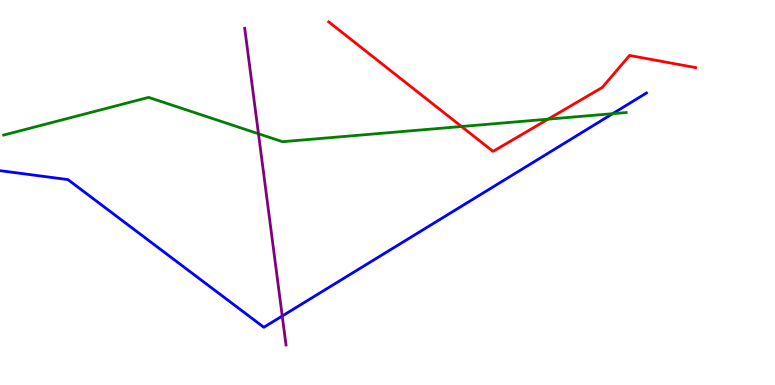[{'lines': ['blue', 'red'], 'intersections': []}, {'lines': ['green', 'red'], 'intersections': [{'x': 5.95, 'y': 6.71}, {'x': 7.07, 'y': 6.9}]}, {'lines': ['purple', 'red'], 'intersections': []}, {'lines': ['blue', 'green'], 'intersections': [{'x': 7.91, 'y': 7.05}]}, {'lines': ['blue', 'purple'], 'intersections': [{'x': 3.64, 'y': 1.79}]}, {'lines': ['green', 'purple'], 'intersections': [{'x': 3.34, 'y': 6.53}]}]